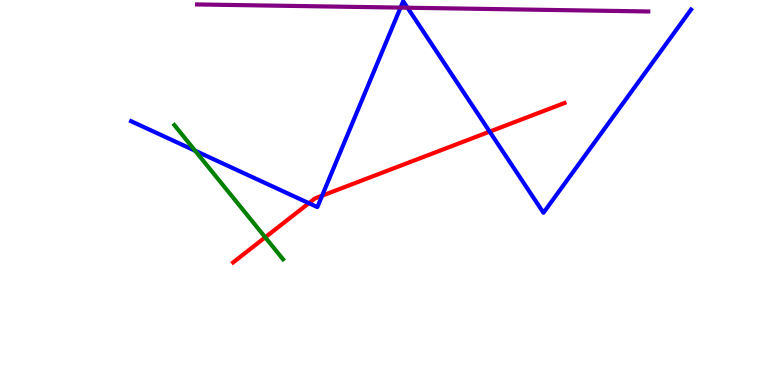[{'lines': ['blue', 'red'], 'intersections': [{'x': 3.99, 'y': 4.72}, {'x': 4.16, 'y': 4.92}, {'x': 6.32, 'y': 6.58}]}, {'lines': ['green', 'red'], 'intersections': [{'x': 3.42, 'y': 3.84}]}, {'lines': ['purple', 'red'], 'intersections': []}, {'lines': ['blue', 'green'], 'intersections': [{'x': 2.52, 'y': 6.09}]}, {'lines': ['blue', 'purple'], 'intersections': [{'x': 5.17, 'y': 9.8}, {'x': 5.26, 'y': 9.8}]}, {'lines': ['green', 'purple'], 'intersections': []}]